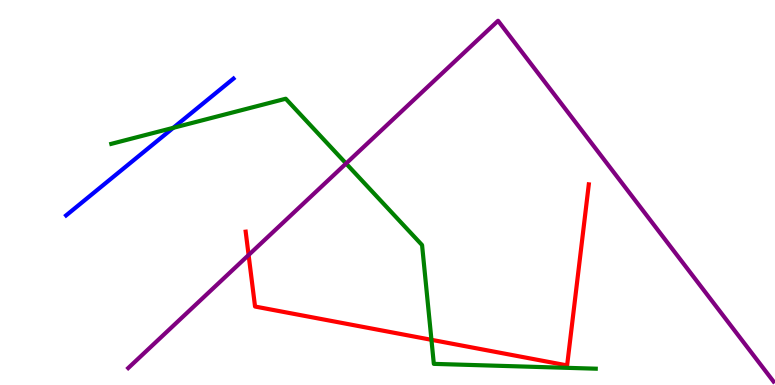[{'lines': ['blue', 'red'], 'intersections': []}, {'lines': ['green', 'red'], 'intersections': [{'x': 5.57, 'y': 1.17}]}, {'lines': ['purple', 'red'], 'intersections': [{'x': 3.21, 'y': 3.38}]}, {'lines': ['blue', 'green'], 'intersections': [{'x': 2.24, 'y': 6.68}]}, {'lines': ['blue', 'purple'], 'intersections': []}, {'lines': ['green', 'purple'], 'intersections': [{'x': 4.47, 'y': 5.75}]}]